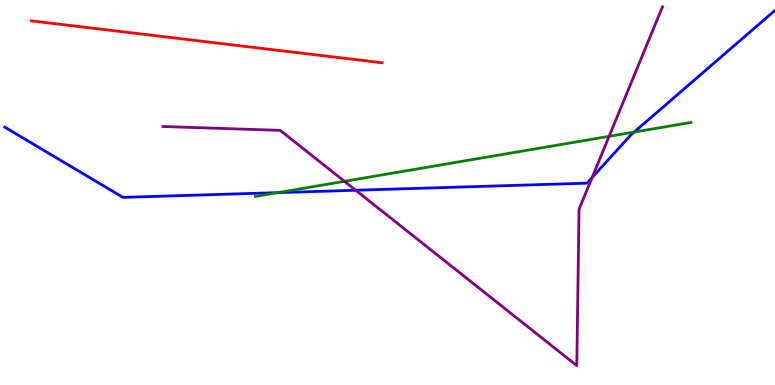[{'lines': ['blue', 'red'], 'intersections': []}, {'lines': ['green', 'red'], 'intersections': []}, {'lines': ['purple', 'red'], 'intersections': []}, {'lines': ['blue', 'green'], 'intersections': [{'x': 3.59, 'y': 5.0}, {'x': 8.18, 'y': 6.57}]}, {'lines': ['blue', 'purple'], 'intersections': [{'x': 4.59, 'y': 5.06}, {'x': 7.64, 'y': 5.39}]}, {'lines': ['green', 'purple'], 'intersections': [{'x': 4.44, 'y': 5.29}, {'x': 7.86, 'y': 6.46}]}]